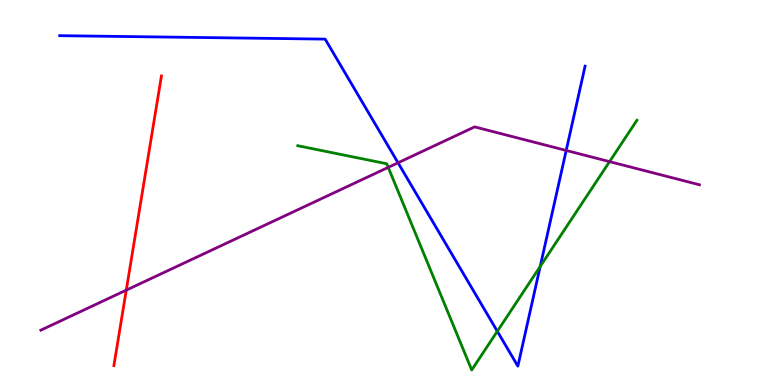[{'lines': ['blue', 'red'], 'intersections': []}, {'lines': ['green', 'red'], 'intersections': []}, {'lines': ['purple', 'red'], 'intersections': [{'x': 1.63, 'y': 2.46}]}, {'lines': ['blue', 'green'], 'intersections': [{'x': 6.42, 'y': 1.4}, {'x': 6.97, 'y': 3.08}]}, {'lines': ['blue', 'purple'], 'intersections': [{'x': 5.14, 'y': 5.77}, {'x': 7.31, 'y': 6.09}]}, {'lines': ['green', 'purple'], 'intersections': [{'x': 5.01, 'y': 5.65}, {'x': 7.87, 'y': 5.8}]}]